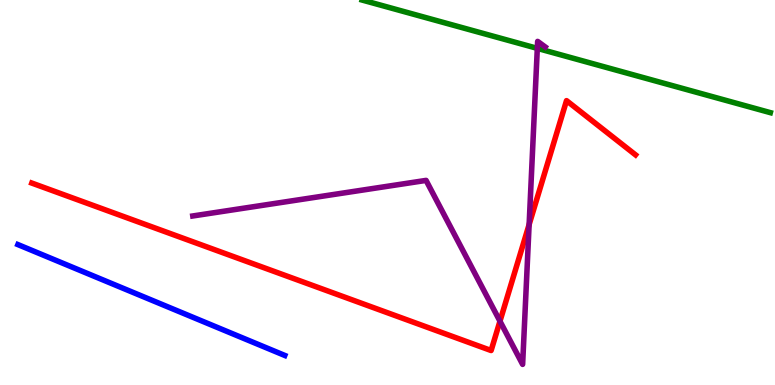[{'lines': ['blue', 'red'], 'intersections': []}, {'lines': ['green', 'red'], 'intersections': []}, {'lines': ['purple', 'red'], 'intersections': [{'x': 6.45, 'y': 1.66}, {'x': 6.83, 'y': 4.17}]}, {'lines': ['blue', 'green'], 'intersections': []}, {'lines': ['blue', 'purple'], 'intersections': []}, {'lines': ['green', 'purple'], 'intersections': [{'x': 6.93, 'y': 8.74}]}]